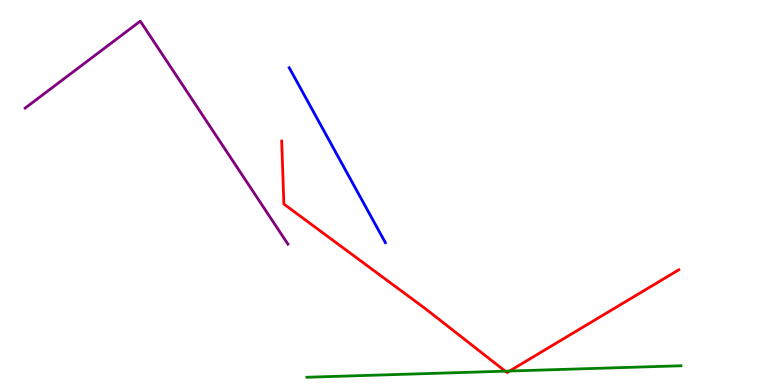[{'lines': ['blue', 'red'], 'intersections': []}, {'lines': ['green', 'red'], 'intersections': [{'x': 6.52, 'y': 0.359}, {'x': 6.57, 'y': 0.363}]}, {'lines': ['purple', 'red'], 'intersections': []}, {'lines': ['blue', 'green'], 'intersections': []}, {'lines': ['blue', 'purple'], 'intersections': []}, {'lines': ['green', 'purple'], 'intersections': []}]